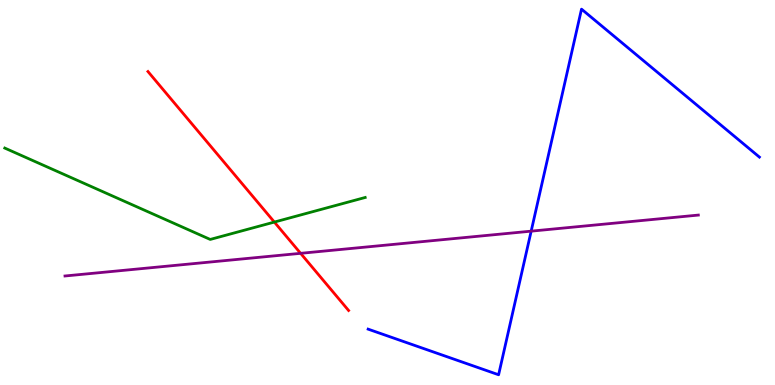[{'lines': ['blue', 'red'], 'intersections': []}, {'lines': ['green', 'red'], 'intersections': [{'x': 3.54, 'y': 4.23}]}, {'lines': ['purple', 'red'], 'intersections': [{'x': 3.88, 'y': 3.42}]}, {'lines': ['blue', 'green'], 'intersections': []}, {'lines': ['blue', 'purple'], 'intersections': [{'x': 6.85, 'y': 4.0}]}, {'lines': ['green', 'purple'], 'intersections': []}]